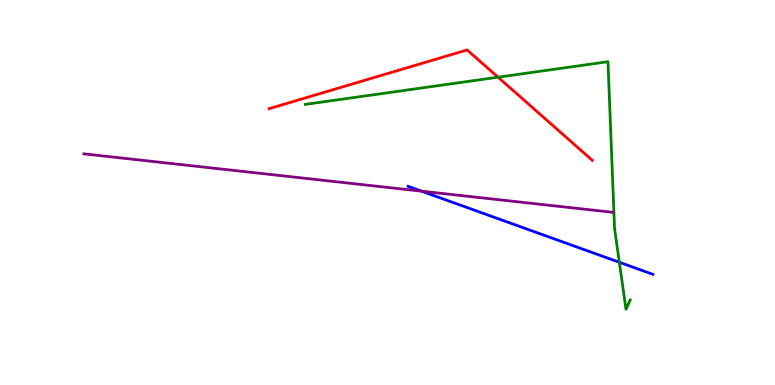[{'lines': ['blue', 'red'], 'intersections': []}, {'lines': ['green', 'red'], 'intersections': [{'x': 6.43, 'y': 7.99}]}, {'lines': ['purple', 'red'], 'intersections': []}, {'lines': ['blue', 'green'], 'intersections': [{'x': 7.99, 'y': 3.19}]}, {'lines': ['blue', 'purple'], 'intersections': [{'x': 5.44, 'y': 5.03}]}, {'lines': ['green', 'purple'], 'intersections': []}]